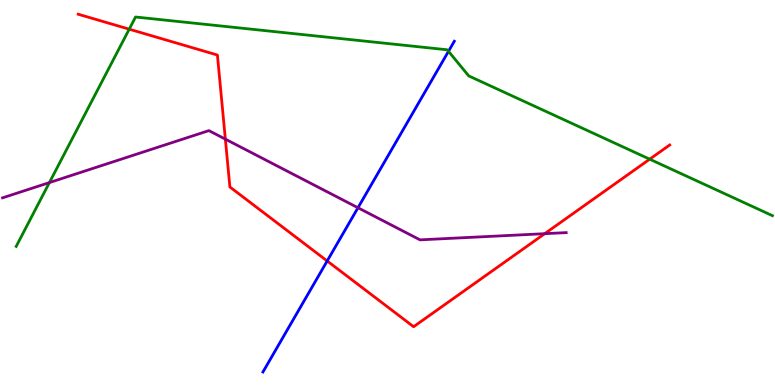[{'lines': ['blue', 'red'], 'intersections': [{'x': 4.22, 'y': 3.22}]}, {'lines': ['green', 'red'], 'intersections': [{'x': 1.67, 'y': 9.24}, {'x': 8.38, 'y': 5.87}]}, {'lines': ['purple', 'red'], 'intersections': [{'x': 2.91, 'y': 6.39}, {'x': 7.03, 'y': 3.93}]}, {'lines': ['blue', 'green'], 'intersections': [{'x': 5.79, 'y': 8.67}]}, {'lines': ['blue', 'purple'], 'intersections': [{'x': 4.62, 'y': 4.6}]}, {'lines': ['green', 'purple'], 'intersections': [{'x': 0.637, 'y': 5.26}]}]